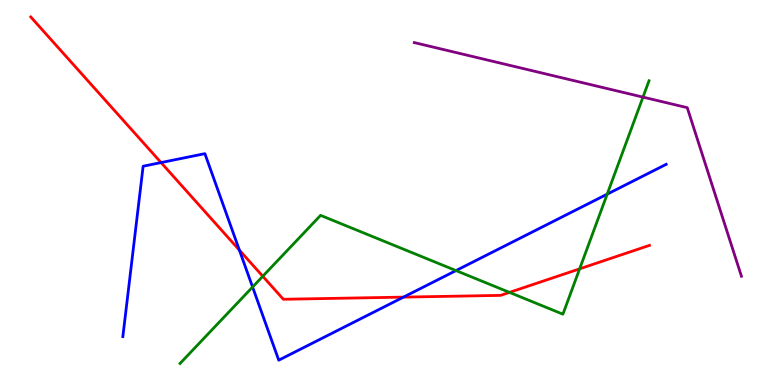[{'lines': ['blue', 'red'], 'intersections': [{'x': 2.08, 'y': 5.78}, {'x': 3.09, 'y': 3.5}, {'x': 5.21, 'y': 2.28}]}, {'lines': ['green', 'red'], 'intersections': [{'x': 3.39, 'y': 2.82}, {'x': 6.57, 'y': 2.41}, {'x': 7.48, 'y': 3.02}]}, {'lines': ['purple', 'red'], 'intersections': []}, {'lines': ['blue', 'green'], 'intersections': [{'x': 3.26, 'y': 2.54}, {'x': 5.88, 'y': 2.97}, {'x': 7.83, 'y': 4.96}]}, {'lines': ['blue', 'purple'], 'intersections': []}, {'lines': ['green', 'purple'], 'intersections': [{'x': 8.3, 'y': 7.48}]}]